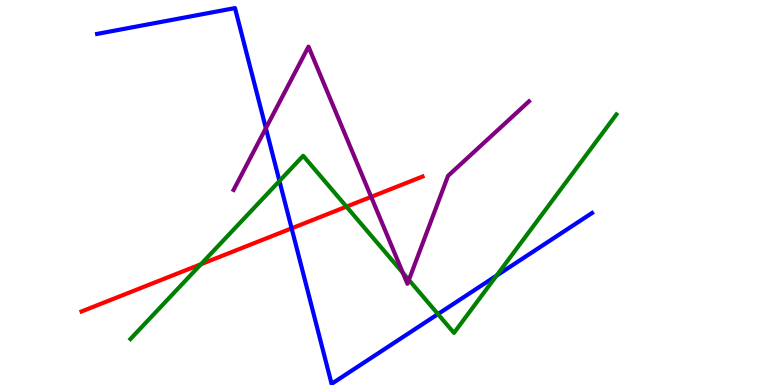[{'lines': ['blue', 'red'], 'intersections': [{'x': 3.76, 'y': 4.07}]}, {'lines': ['green', 'red'], 'intersections': [{'x': 2.59, 'y': 3.14}, {'x': 4.47, 'y': 4.63}]}, {'lines': ['purple', 'red'], 'intersections': [{'x': 4.79, 'y': 4.89}]}, {'lines': ['blue', 'green'], 'intersections': [{'x': 3.61, 'y': 5.3}, {'x': 5.65, 'y': 1.84}, {'x': 6.41, 'y': 2.84}]}, {'lines': ['blue', 'purple'], 'intersections': [{'x': 3.43, 'y': 6.67}]}, {'lines': ['green', 'purple'], 'intersections': [{'x': 5.2, 'y': 2.91}, {'x': 5.28, 'y': 2.73}]}]